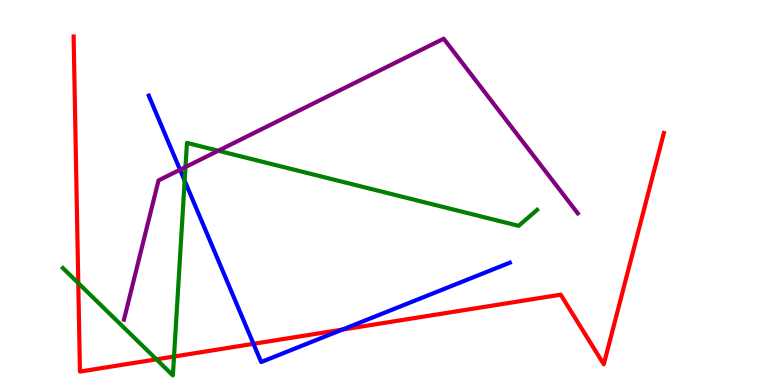[{'lines': ['blue', 'red'], 'intersections': [{'x': 3.27, 'y': 1.07}, {'x': 4.42, 'y': 1.44}]}, {'lines': ['green', 'red'], 'intersections': [{'x': 1.01, 'y': 2.65}, {'x': 2.02, 'y': 0.666}, {'x': 2.25, 'y': 0.739}]}, {'lines': ['purple', 'red'], 'intersections': []}, {'lines': ['blue', 'green'], 'intersections': [{'x': 2.38, 'y': 5.31}]}, {'lines': ['blue', 'purple'], 'intersections': [{'x': 2.32, 'y': 5.59}]}, {'lines': ['green', 'purple'], 'intersections': [{'x': 2.39, 'y': 5.66}, {'x': 2.82, 'y': 6.08}]}]